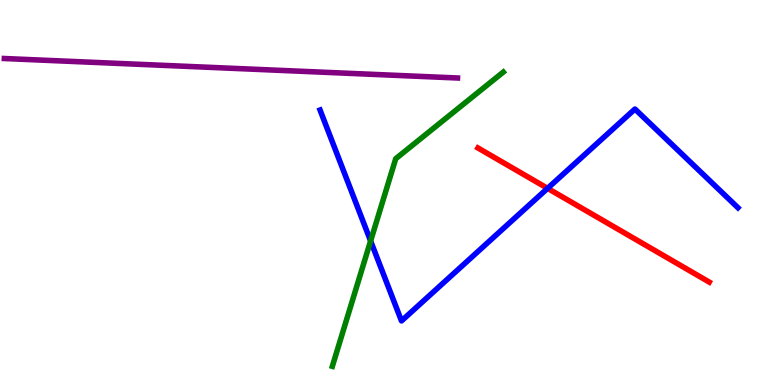[{'lines': ['blue', 'red'], 'intersections': [{'x': 7.07, 'y': 5.11}]}, {'lines': ['green', 'red'], 'intersections': []}, {'lines': ['purple', 'red'], 'intersections': []}, {'lines': ['blue', 'green'], 'intersections': [{'x': 4.78, 'y': 3.74}]}, {'lines': ['blue', 'purple'], 'intersections': []}, {'lines': ['green', 'purple'], 'intersections': []}]